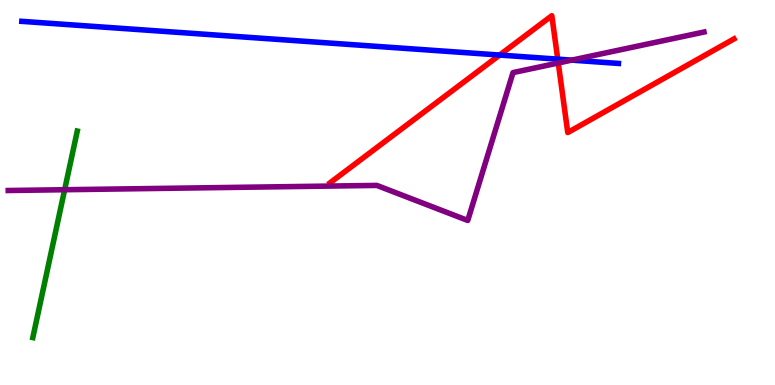[{'lines': ['blue', 'red'], 'intersections': [{'x': 6.45, 'y': 8.57}, {'x': 7.2, 'y': 8.46}]}, {'lines': ['green', 'red'], 'intersections': []}, {'lines': ['purple', 'red'], 'intersections': [{'x': 7.2, 'y': 8.36}]}, {'lines': ['blue', 'green'], 'intersections': []}, {'lines': ['blue', 'purple'], 'intersections': [{'x': 7.38, 'y': 8.44}]}, {'lines': ['green', 'purple'], 'intersections': [{'x': 0.834, 'y': 5.07}]}]